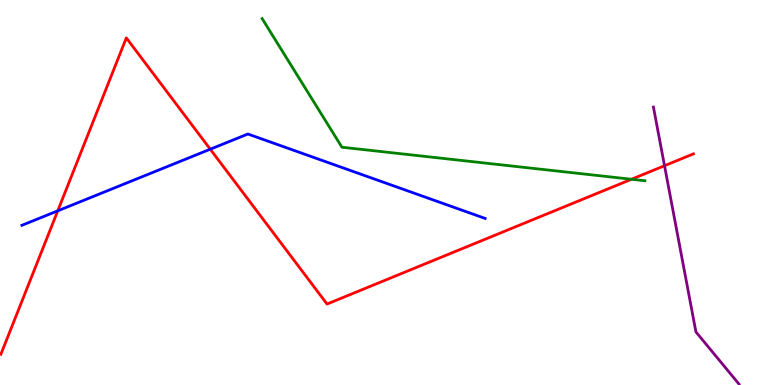[{'lines': ['blue', 'red'], 'intersections': [{'x': 0.745, 'y': 4.52}, {'x': 2.71, 'y': 6.12}]}, {'lines': ['green', 'red'], 'intersections': [{'x': 8.15, 'y': 5.34}]}, {'lines': ['purple', 'red'], 'intersections': [{'x': 8.57, 'y': 5.7}]}, {'lines': ['blue', 'green'], 'intersections': []}, {'lines': ['blue', 'purple'], 'intersections': []}, {'lines': ['green', 'purple'], 'intersections': []}]